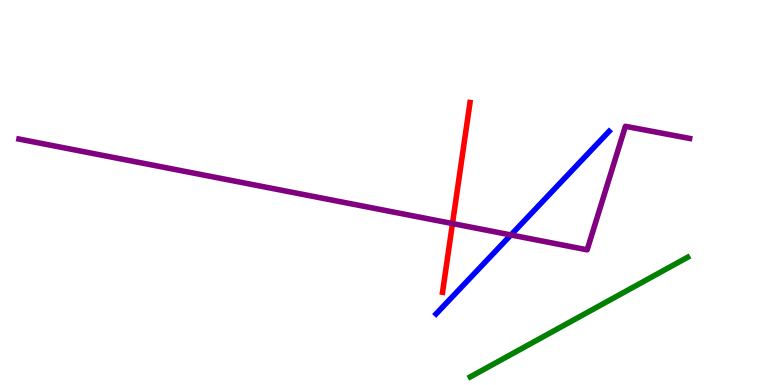[{'lines': ['blue', 'red'], 'intersections': []}, {'lines': ['green', 'red'], 'intersections': []}, {'lines': ['purple', 'red'], 'intersections': [{'x': 5.84, 'y': 4.19}]}, {'lines': ['blue', 'green'], 'intersections': []}, {'lines': ['blue', 'purple'], 'intersections': [{'x': 6.59, 'y': 3.9}]}, {'lines': ['green', 'purple'], 'intersections': []}]